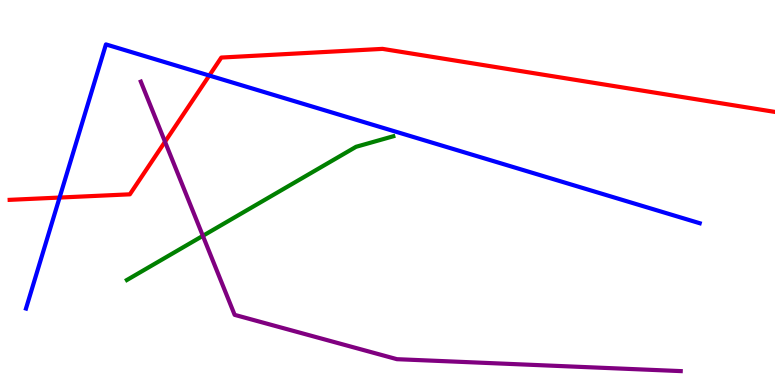[{'lines': ['blue', 'red'], 'intersections': [{'x': 0.769, 'y': 4.87}, {'x': 2.7, 'y': 8.04}]}, {'lines': ['green', 'red'], 'intersections': []}, {'lines': ['purple', 'red'], 'intersections': [{'x': 2.13, 'y': 6.32}]}, {'lines': ['blue', 'green'], 'intersections': []}, {'lines': ['blue', 'purple'], 'intersections': []}, {'lines': ['green', 'purple'], 'intersections': [{'x': 2.62, 'y': 3.87}]}]